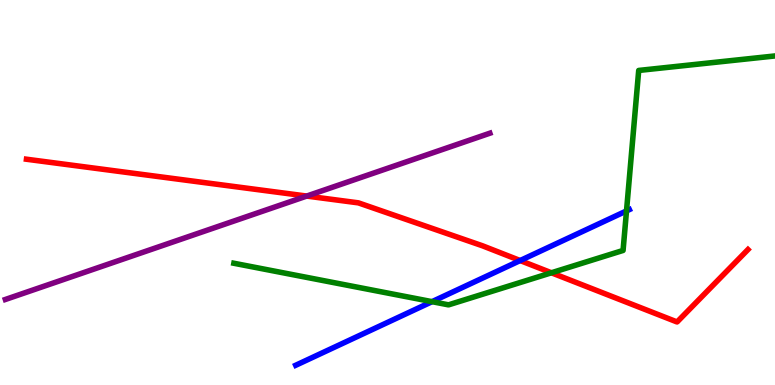[{'lines': ['blue', 'red'], 'intersections': [{'x': 6.71, 'y': 3.23}]}, {'lines': ['green', 'red'], 'intersections': [{'x': 7.12, 'y': 2.91}]}, {'lines': ['purple', 'red'], 'intersections': [{'x': 3.96, 'y': 4.91}]}, {'lines': ['blue', 'green'], 'intersections': [{'x': 5.57, 'y': 2.16}, {'x': 8.08, 'y': 4.52}]}, {'lines': ['blue', 'purple'], 'intersections': []}, {'lines': ['green', 'purple'], 'intersections': []}]